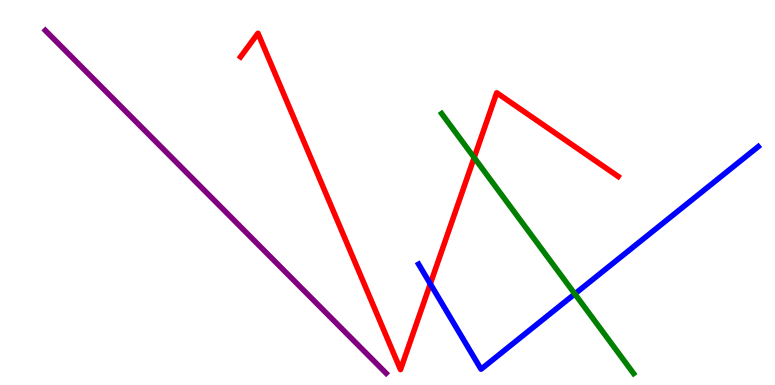[{'lines': ['blue', 'red'], 'intersections': [{'x': 5.55, 'y': 2.63}]}, {'lines': ['green', 'red'], 'intersections': [{'x': 6.12, 'y': 5.91}]}, {'lines': ['purple', 'red'], 'intersections': []}, {'lines': ['blue', 'green'], 'intersections': [{'x': 7.42, 'y': 2.37}]}, {'lines': ['blue', 'purple'], 'intersections': []}, {'lines': ['green', 'purple'], 'intersections': []}]